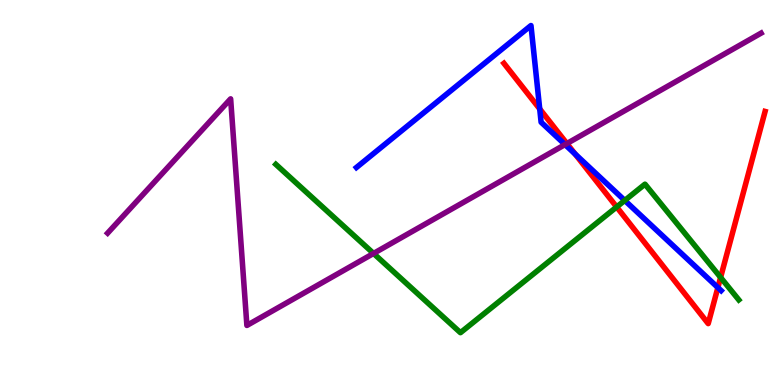[{'lines': ['blue', 'red'], 'intersections': [{'x': 6.96, 'y': 7.17}, {'x': 7.42, 'y': 6.0}, {'x': 9.26, 'y': 2.53}]}, {'lines': ['green', 'red'], 'intersections': [{'x': 7.96, 'y': 4.62}, {'x': 9.3, 'y': 2.79}]}, {'lines': ['purple', 'red'], 'intersections': [{'x': 7.31, 'y': 6.27}]}, {'lines': ['blue', 'green'], 'intersections': [{'x': 8.06, 'y': 4.79}]}, {'lines': ['blue', 'purple'], 'intersections': [{'x': 7.29, 'y': 6.24}]}, {'lines': ['green', 'purple'], 'intersections': [{'x': 4.82, 'y': 3.42}]}]